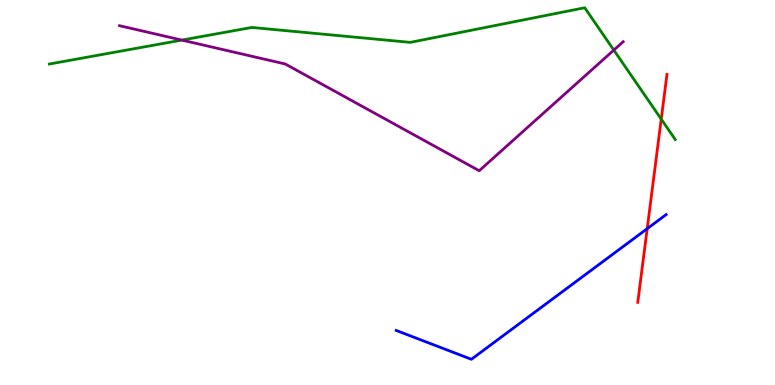[{'lines': ['blue', 'red'], 'intersections': [{'x': 8.35, 'y': 4.06}]}, {'lines': ['green', 'red'], 'intersections': [{'x': 8.53, 'y': 6.91}]}, {'lines': ['purple', 'red'], 'intersections': []}, {'lines': ['blue', 'green'], 'intersections': []}, {'lines': ['blue', 'purple'], 'intersections': []}, {'lines': ['green', 'purple'], 'intersections': [{'x': 2.35, 'y': 8.96}, {'x': 7.92, 'y': 8.7}]}]